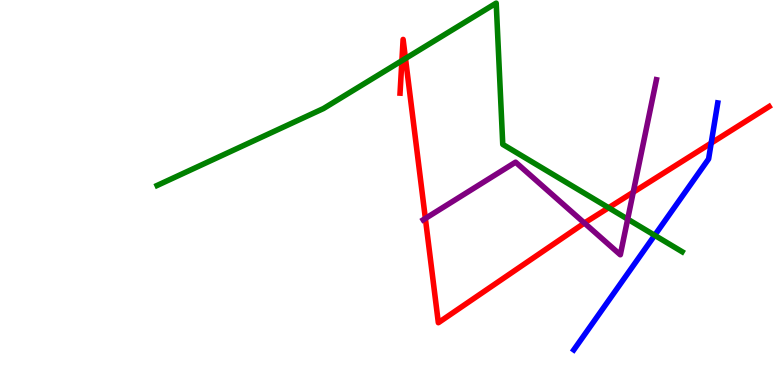[{'lines': ['blue', 'red'], 'intersections': [{'x': 9.18, 'y': 6.28}]}, {'lines': ['green', 'red'], 'intersections': [{'x': 5.19, 'y': 8.42}, {'x': 5.23, 'y': 8.48}, {'x': 7.85, 'y': 4.6}]}, {'lines': ['purple', 'red'], 'intersections': [{'x': 5.49, 'y': 4.33}, {'x': 7.54, 'y': 4.21}, {'x': 8.17, 'y': 5.01}]}, {'lines': ['blue', 'green'], 'intersections': [{'x': 8.45, 'y': 3.89}]}, {'lines': ['blue', 'purple'], 'intersections': []}, {'lines': ['green', 'purple'], 'intersections': [{'x': 8.1, 'y': 4.31}]}]